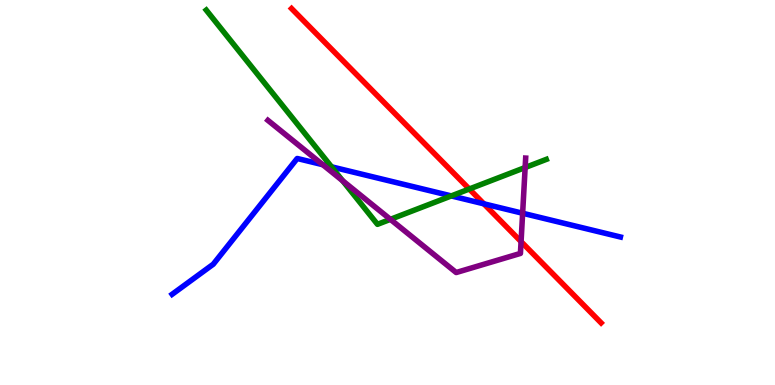[{'lines': ['blue', 'red'], 'intersections': [{'x': 6.24, 'y': 4.71}]}, {'lines': ['green', 'red'], 'intersections': [{'x': 6.06, 'y': 5.09}]}, {'lines': ['purple', 'red'], 'intersections': [{'x': 6.72, 'y': 3.72}]}, {'lines': ['blue', 'green'], 'intersections': [{'x': 4.28, 'y': 5.67}, {'x': 5.82, 'y': 4.91}]}, {'lines': ['blue', 'purple'], 'intersections': [{'x': 4.16, 'y': 5.72}, {'x': 6.74, 'y': 4.46}]}, {'lines': ['green', 'purple'], 'intersections': [{'x': 4.42, 'y': 5.3}, {'x': 5.04, 'y': 4.3}, {'x': 6.78, 'y': 5.65}]}]